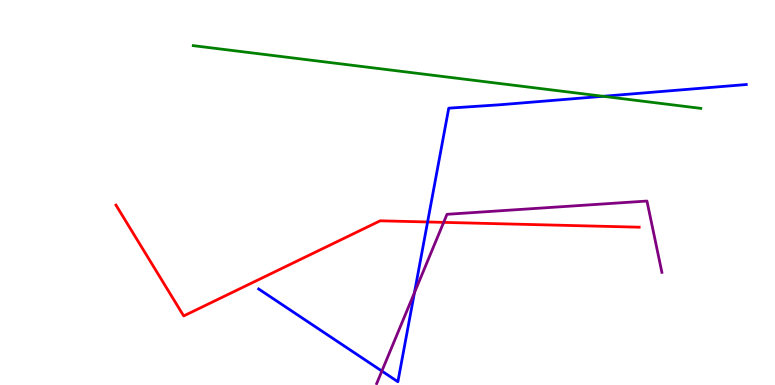[{'lines': ['blue', 'red'], 'intersections': [{'x': 5.52, 'y': 4.23}]}, {'lines': ['green', 'red'], 'intersections': []}, {'lines': ['purple', 'red'], 'intersections': [{'x': 5.72, 'y': 4.22}]}, {'lines': ['blue', 'green'], 'intersections': [{'x': 7.78, 'y': 7.5}]}, {'lines': ['blue', 'purple'], 'intersections': [{'x': 4.93, 'y': 0.362}, {'x': 5.35, 'y': 2.4}]}, {'lines': ['green', 'purple'], 'intersections': []}]